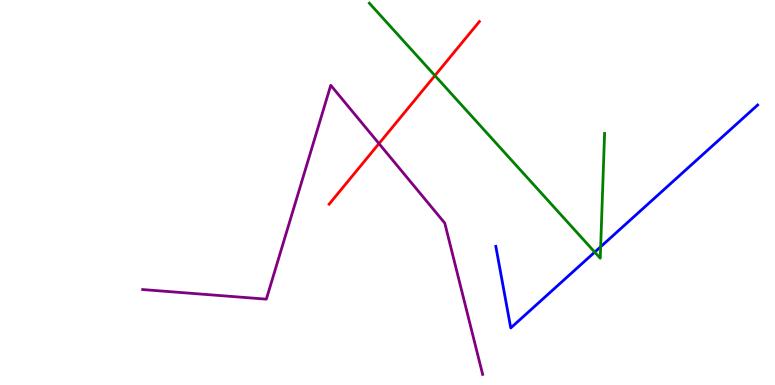[{'lines': ['blue', 'red'], 'intersections': []}, {'lines': ['green', 'red'], 'intersections': [{'x': 5.61, 'y': 8.04}]}, {'lines': ['purple', 'red'], 'intersections': [{'x': 4.89, 'y': 6.27}]}, {'lines': ['blue', 'green'], 'intersections': [{'x': 7.67, 'y': 3.45}, {'x': 7.75, 'y': 3.59}]}, {'lines': ['blue', 'purple'], 'intersections': []}, {'lines': ['green', 'purple'], 'intersections': []}]